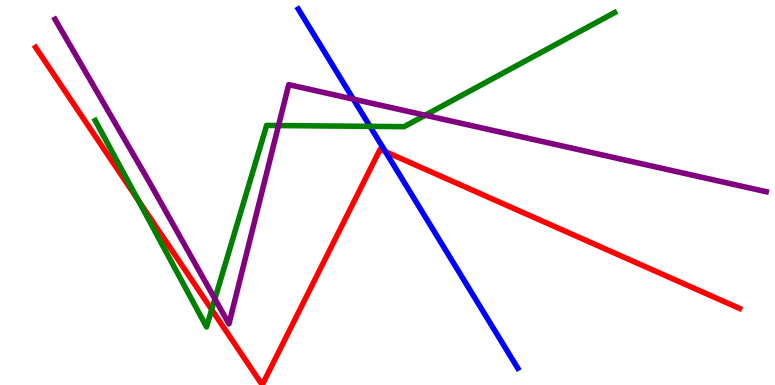[{'lines': ['blue', 'red'], 'intersections': [{'x': 4.97, 'y': 6.06}]}, {'lines': ['green', 'red'], 'intersections': [{'x': 1.78, 'y': 4.81}, {'x': 2.73, 'y': 1.96}]}, {'lines': ['purple', 'red'], 'intersections': []}, {'lines': ['blue', 'green'], 'intersections': [{'x': 4.77, 'y': 6.72}]}, {'lines': ['blue', 'purple'], 'intersections': [{'x': 4.56, 'y': 7.42}]}, {'lines': ['green', 'purple'], 'intersections': [{'x': 2.77, 'y': 2.24}, {'x': 3.59, 'y': 6.74}, {'x': 5.49, 'y': 7.01}]}]